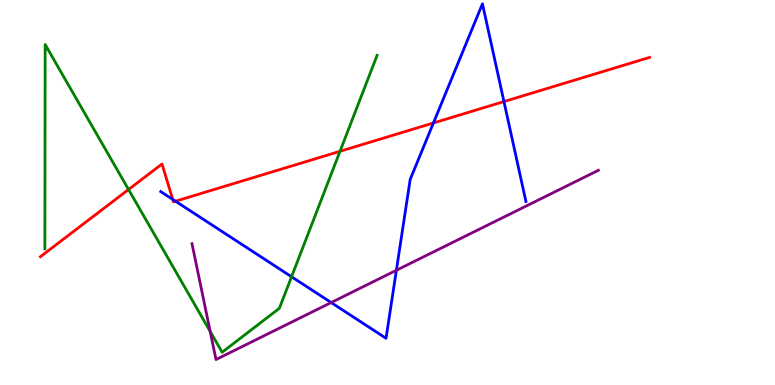[{'lines': ['blue', 'red'], 'intersections': [{'x': 2.23, 'y': 4.82}, {'x': 2.26, 'y': 4.77}, {'x': 5.59, 'y': 6.81}, {'x': 6.5, 'y': 7.36}]}, {'lines': ['green', 'red'], 'intersections': [{'x': 1.66, 'y': 5.08}, {'x': 4.39, 'y': 6.07}]}, {'lines': ['purple', 'red'], 'intersections': []}, {'lines': ['blue', 'green'], 'intersections': [{'x': 3.76, 'y': 2.81}]}, {'lines': ['blue', 'purple'], 'intersections': [{'x': 4.27, 'y': 2.14}, {'x': 5.11, 'y': 2.98}]}, {'lines': ['green', 'purple'], 'intersections': [{'x': 2.71, 'y': 1.39}]}]